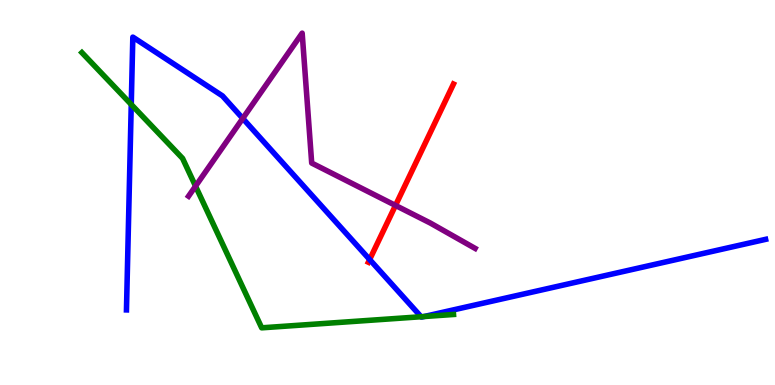[{'lines': ['blue', 'red'], 'intersections': [{'x': 4.77, 'y': 3.26}]}, {'lines': ['green', 'red'], 'intersections': []}, {'lines': ['purple', 'red'], 'intersections': [{'x': 5.1, 'y': 4.66}]}, {'lines': ['blue', 'green'], 'intersections': [{'x': 1.69, 'y': 7.29}, {'x': 5.43, 'y': 1.77}, {'x': 5.47, 'y': 1.78}]}, {'lines': ['blue', 'purple'], 'intersections': [{'x': 3.13, 'y': 6.92}]}, {'lines': ['green', 'purple'], 'intersections': [{'x': 2.52, 'y': 5.16}]}]